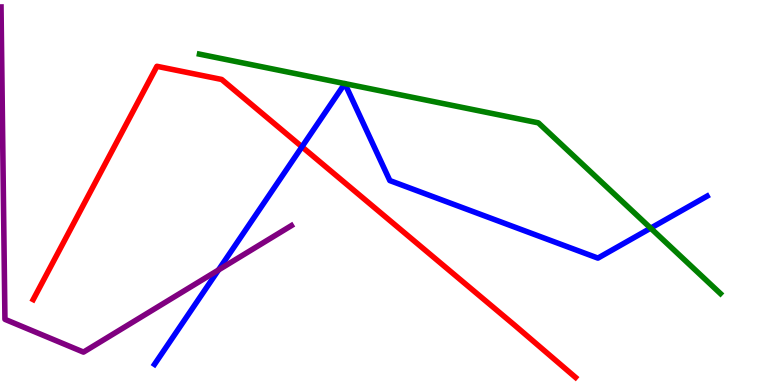[{'lines': ['blue', 'red'], 'intersections': [{'x': 3.9, 'y': 6.19}]}, {'lines': ['green', 'red'], 'intersections': []}, {'lines': ['purple', 'red'], 'intersections': []}, {'lines': ['blue', 'green'], 'intersections': [{'x': 4.45, 'y': 7.83}, {'x': 4.45, 'y': 7.83}, {'x': 8.4, 'y': 4.07}]}, {'lines': ['blue', 'purple'], 'intersections': [{'x': 2.82, 'y': 2.99}]}, {'lines': ['green', 'purple'], 'intersections': []}]